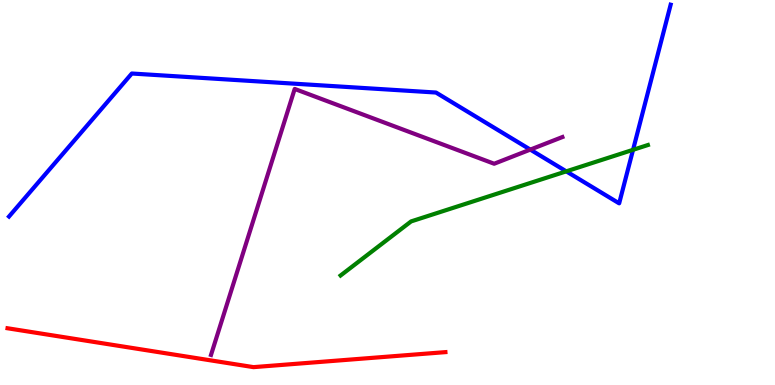[{'lines': ['blue', 'red'], 'intersections': []}, {'lines': ['green', 'red'], 'intersections': []}, {'lines': ['purple', 'red'], 'intersections': []}, {'lines': ['blue', 'green'], 'intersections': [{'x': 7.31, 'y': 5.55}, {'x': 8.17, 'y': 6.11}]}, {'lines': ['blue', 'purple'], 'intersections': [{'x': 6.84, 'y': 6.11}]}, {'lines': ['green', 'purple'], 'intersections': []}]